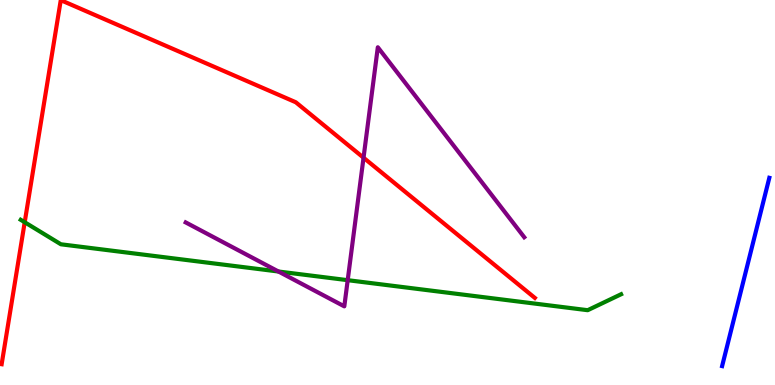[{'lines': ['blue', 'red'], 'intersections': []}, {'lines': ['green', 'red'], 'intersections': [{'x': 0.319, 'y': 4.23}]}, {'lines': ['purple', 'red'], 'intersections': [{'x': 4.69, 'y': 5.9}]}, {'lines': ['blue', 'green'], 'intersections': []}, {'lines': ['blue', 'purple'], 'intersections': []}, {'lines': ['green', 'purple'], 'intersections': [{'x': 3.59, 'y': 2.95}, {'x': 4.49, 'y': 2.72}]}]